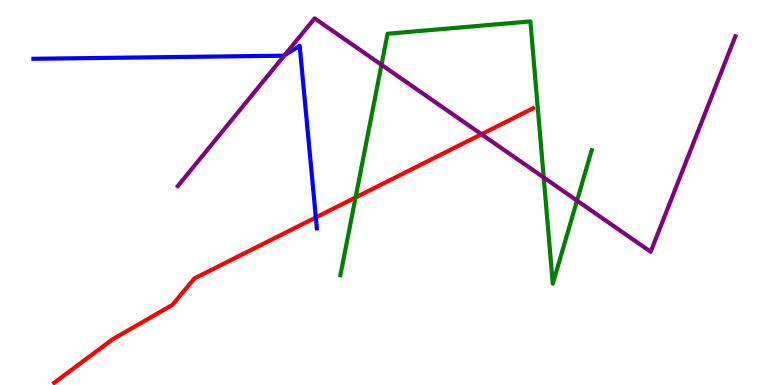[{'lines': ['blue', 'red'], 'intersections': [{'x': 4.08, 'y': 4.35}]}, {'lines': ['green', 'red'], 'intersections': [{'x': 4.59, 'y': 4.87}]}, {'lines': ['purple', 'red'], 'intersections': [{'x': 6.21, 'y': 6.51}]}, {'lines': ['blue', 'green'], 'intersections': []}, {'lines': ['blue', 'purple'], 'intersections': [{'x': 3.67, 'y': 8.57}]}, {'lines': ['green', 'purple'], 'intersections': [{'x': 4.92, 'y': 8.32}, {'x': 7.02, 'y': 5.39}, {'x': 7.45, 'y': 4.79}]}]